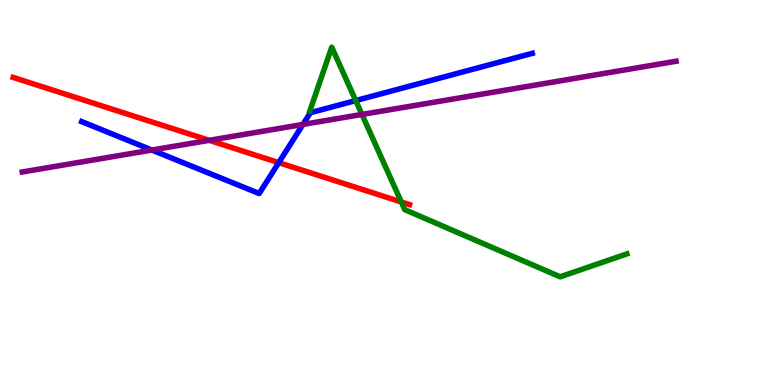[{'lines': ['blue', 'red'], 'intersections': [{'x': 3.6, 'y': 5.78}]}, {'lines': ['green', 'red'], 'intersections': [{'x': 5.18, 'y': 4.75}]}, {'lines': ['purple', 'red'], 'intersections': [{'x': 2.7, 'y': 6.36}]}, {'lines': ['blue', 'green'], 'intersections': [{'x': 4.59, 'y': 7.39}]}, {'lines': ['blue', 'purple'], 'intersections': [{'x': 1.96, 'y': 6.1}, {'x': 3.91, 'y': 6.77}]}, {'lines': ['green', 'purple'], 'intersections': [{'x': 4.67, 'y': 7.03}]}]